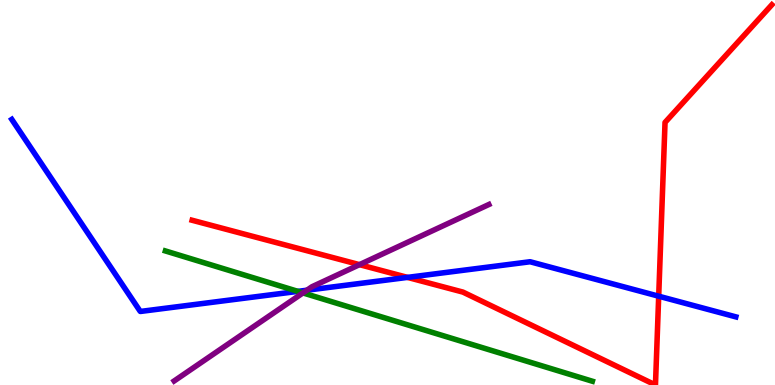[{'lines': ['blue', 'red'], 'intersections': [{'x': 5.26, 'y': 2.8}, {'x': 8.5, 'y': 2.31}]}, {'lines': ['green', 'red'], 'intersections': []}, {'lines': ['purple', 'red'], 'intersections': [{'x': 4.64, 'y': 3.13}]}, {'lines': ['blue', 'green'], 'intersections': [{'x': 3.84, 'y': 2.43}]}, {'lines': ['blue', 'purple'], 'intersections': [{'x': 3.96, 'y': 2.46}]}, {'lines': ['green', 'purple'], 'intersections': [{'x': 3.91, 'y': 2.39}]}]